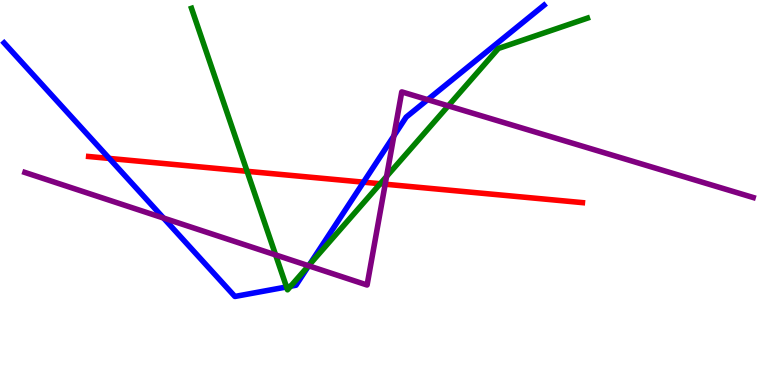[{'lines': ['blue', 'red'], 'intersections': [{'x': 1.41, 'y': 5.88}, {'x': 4.69, 'y': 5.27}]}, {'lines': ['green', 'red'], 'intersections': [{'x': 3.19, 'y': 5.55}, {'x': 4.91, 'y': 5.23}]}, {'lines': ['purple', 'red'], 'intersections': [{'x': 4.97, 'y': 5.22}]}, {'lines': ['blue', 'green'], 'intersections': [{'x': 3.7, 'y': 2.55}, {'x': 3.75, 'y': 2.57}, {'x': 3.99, 'y': 3.12}]}, {'lines': ['blue', 'purple'], 'intersections': [{'x': 2.11, 'y': 4.34}, {'x': 3.98, 'y': 3.1}, {'x': 5.08, 'y': 6.47}, {'x': 5.52, 'y': 7.41}]}, {'lines': ['green', 'purple'], 'intersections': [{'x': 3.56, 'y': 3.38}, {'x': 3.98, 'y': 3.1}, {'x': 4.99, 'y': 5.42}, {'x': 5.78, 'y': 7.25}]}]